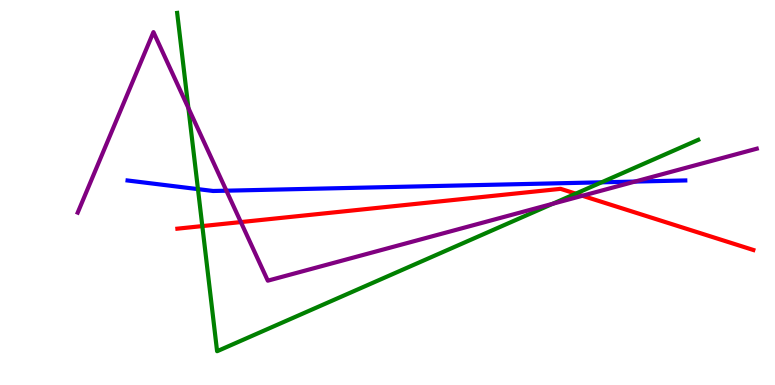[{'lines': ['blue', 'red'], 'intersections': []}, {'lines': ['green', 'red'], 'intersections': [{'x': 2.61, 'y': 4.13}, {'x': 7.43, 'y': 4.97}]}, {'lines': ['purple', 'red'], 'intersections': [{'x': 3.11, 'y': 4.23}, {'x': 7.51, 'y': 4.92}]}, {'lines': ['blue', 'green'], 'intersections': [{'x': 2.55, 'y': 5.09}, {'x': 7.76, 'y': 5.26}]}, {'lines': ['blue', 'purple'], 'intersections': [{'x': 2.92, 'y': 5.05}, {'x': 8.19, 'y': 5.28}]}, {'lines': ['green', 'purple'], 'intersections': [{'x': 2.43, 'y': 7.19}, {'x': 7.13, 'y': 4.71}]}]